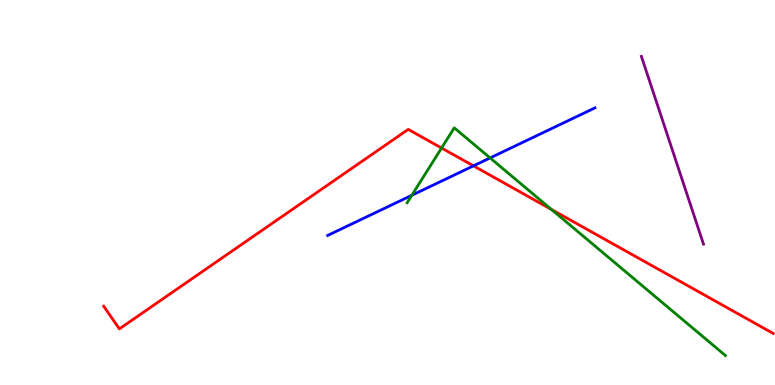[{'lines': ['blue', 'red'], 'intersections': [{'x': 6.11, 'y': 5.69}]}, {'lines': ['green', 'red'], 'intersections': [{'x': 5.7, 'y': 6.16}, {'x': 7.12, 'y': 4.56}]}, {'lines': ['purple', 'red'], 'intersections': []}, {'lines': ['blue', 'green'], 'intersections': [{'x': 5.31, 'y': 4.93}, {'x': 6.32, 'y': 5.9}]}, {'lines': ['blue', 'purple'], 'intersections': []}, {'lines': ['green', 'purple'], 'intersections': []}]